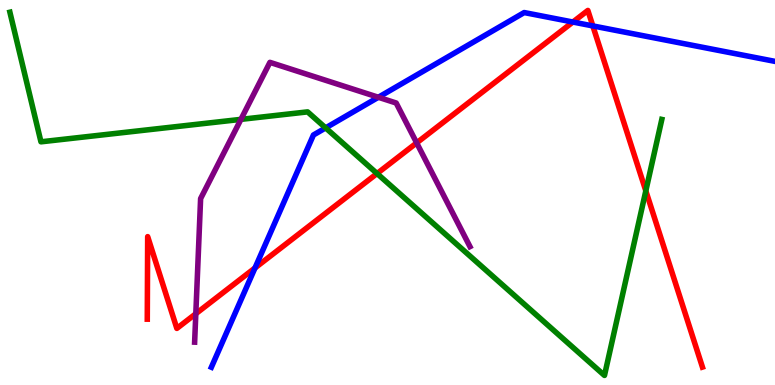[{'lines': ['blue', 'red'], 'intersections': [{'x': 3.29, 'y': 3.04}, {'x': 7.39, 'y': 9.43}, {'x': 7.65, 'y': 9.33}]}, {'lines': ['green', 'red'], 'intersections': [{'x': 4.87, 'y': 5.49}, {'x': 8.33, 'y': 5.04}]}, {'lines': ['purple', 'red'], 'intersections': [{'x': 2.53, 'y': 1.85}, {'x': 5.38, 'y': 6.29}]}, {'lines': ['blue', 'green'], 'intersections': [{'x': 4.2, 'y': 6.68}]}, {'lines': ['blue', 'purple'], 'intersections': [{'x': 4.88, 'y': 7.47}]}, {'lines': ['green', 'purple'], 'intersections': [{'x': 3.11, 'y': 6.9}]}]